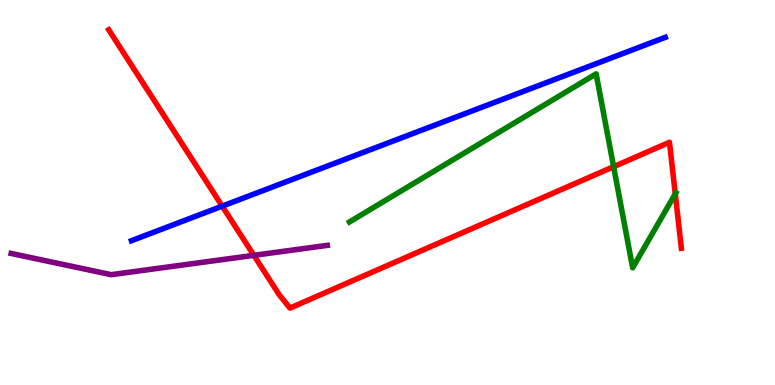[{'lines': ['blue', 'red'], 'intersections': [{'x': 2.87, 'y': 4.65}]}, {'lines': ['green', 'red'], 'intersections': [{'x': 7.92, 'y': 5.67}, {'x': 8.71, 'y': 4.96}]}, {'lines': ['purple', 'red'], 'intersections': [{'x': 3.28, 'y': 3.37}]}, {'lines': ['blue', 'green'], 'intersections': []}, {'lines': ['blue', 'purple'], 'intersections': []}, {'lines': ['green', 'purple'], 'intersections': []}]